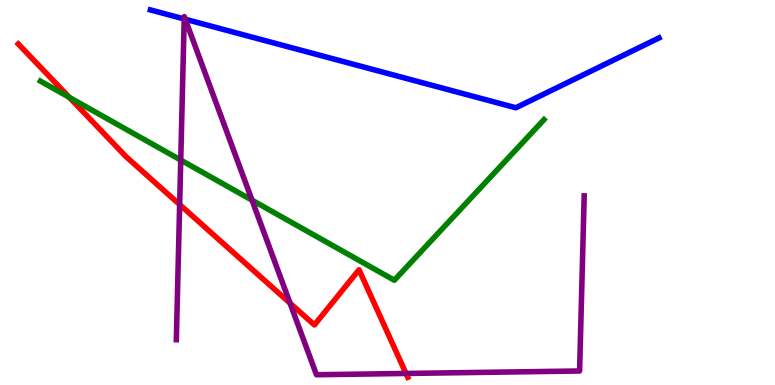[{'lines': ['blue', 'red'], 'intersections': []}, {'lines': ['green', 'red'], 'intersections': [{'x': 0.895, 'y': 7.47}]}, {'lines': ['purple', 'red'], 'intersections': [{'x': 2.32, 'y': 4.69}, {'x': 3.74, 'y': 2.12}, {'x': 5.24, 'y': 0.3}]}, {'lines': ['blue', 'green'], 'intersections': []}, {'lines': ['blue', 'purple'], 'intersections': [{'x': 2.38, 'y': 9.51}, {'x': 2.39, 'y': 9.5}]}, {'lines': ['green', 'purple'], 'intersections': [{'x': 2.33, 'y': 5.84}, {'x': 3.25, 'y': 4.8}]}]